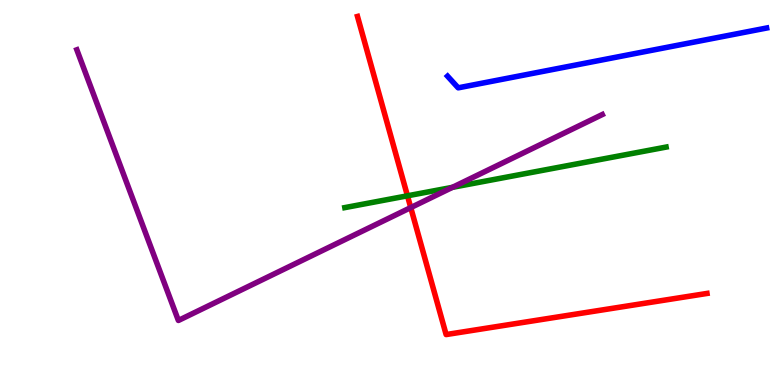[{'lines': ['blue', 'red'], 'intersections': []}, {'lines': ['green', 'red'], 'intersections': [{'x': 5.26, 'y': 4.91}]}, {'lines': ['purple', 'red'], 'intersections': [{'x': 5.3, 'y': 4.61}]}, {'lines': ['blue', 'green'], 'intersections': []}, {'lines': ['blue', 'purple'], 'intersections': []}, {'lines': ['green', 'purple'], 'intersections': [{'x': 5.84, 'y': 5.13}]}]